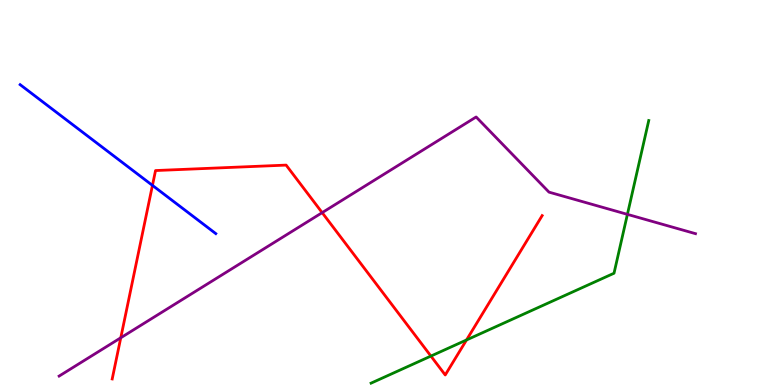[{'lines': ['blue', 'red'], 'intersections': [{'x': 1.97, 'y': 5.18}]}, {'lines': ['green', 'red'], 'intersections': [{'x': 5.56, 'y': 0.751}, {'x': 6.02, 'y': 1.17}]}, {'lines': ['purple', 'red'], 'intersections': [{'x': 1.56, 'y': 1.23}, {'x': 4.16, 'y': 4.48}]}, {'lines': ['blue', 'green'], 'intersections': []}, {'lines': ['blue', 'purple'], 'intersections': []}, {'lines': ['green', 'purple'], 'intersections': [{'x': 8.1, 'y': 4.43}]}]